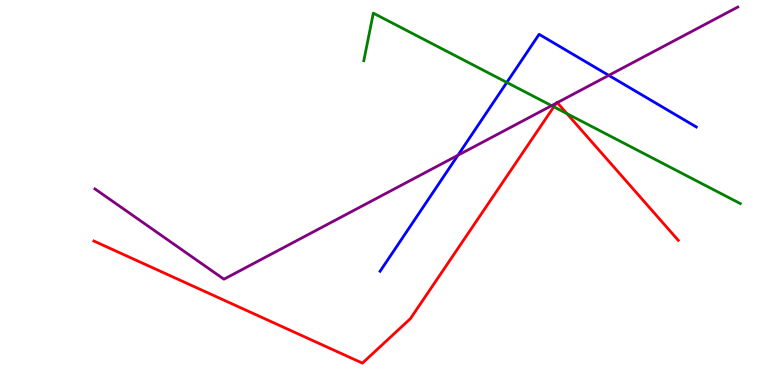[{'lines': ['blue', 'red'], 'intersections': []}, {'lines': ['green', 'red'], 'intersections': [{'x': 7.15, 'y': 7.23}, {'x': 7.32, 'y': 7.05}]}, {'lines': ['purple', 'red'], 'intersections': [{'x': 7.18, 'y': 7.32}, {'x': 7.19, 'y': 7.33}]}, {'lines': ['blue', 'green'], 'intersections': [{'x': 6.54, 'y': 7.86}]}, {'lines': ['blue', 'purple'], 'intersections': [{'x': 5.91, 'y': 5.97}, {'x': 7.86, 'y': 8.04}]}, {'lines': ['green', 'purple'], 'intersections': [{'x': 7.12, 'y': 7.26}]}]